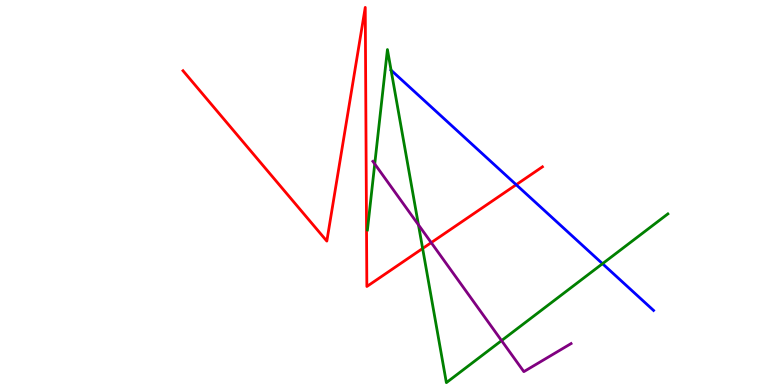[{'lines': ['blue', 'red'], 'intersections': [{'x': 6.66, 'y': 5.2}]}, {'lines': ['green', 'red'], 'intersections': [{'x': 5.45, 'y': 3.55}]}, {'lines': ['purple', 'red'], 'intersections': [{'x': 5.56, 'y': 3.7}]}, {'lines': ['blue', 'green'], 'intersections': [{'x': 5.05, 'y': 8.18}, {'x': 7.77, 'y': 3.15}]}, {'lines': ['blue', 'purple'], 'intersections': []}, {'lines': ['green', 'purple'], 'intersections': [{'x': 4.84, 'y': 5.74}, {'x': 5.4, 'y': 4.16}, {'x': 6.47, 'y': 1.15}]}]